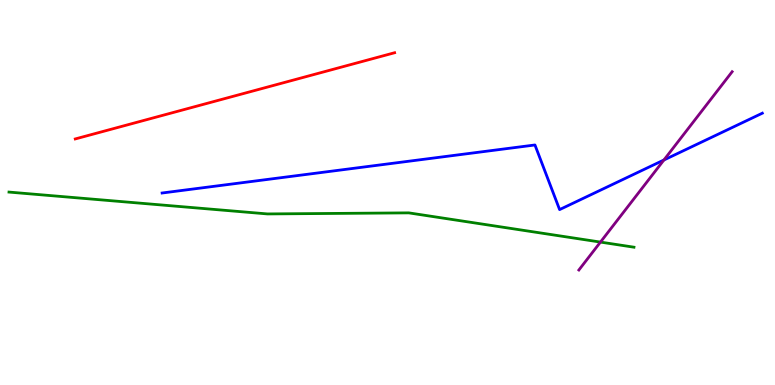[{'lines': ['blue', 'red'], 'intersections': []}, {'lines': ['green', 'red'], 'intersections': []}, {'lines': ['purple', 'red'], 'intersections': []}, {'lines': ['blue', 'green'], 'intersections': []}, {'lines': ['blue', 'purple'], 'intersections': [{'x': 8.57, 'y': 5.84}]}, {'lines': ['green', 'purple'], 'intersections': [{'x': 7.75, 'y': 3.71}]}]